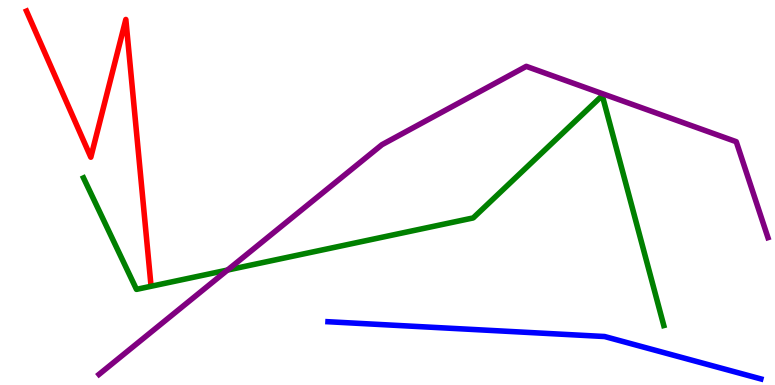[{'lines': ['blue', 'red'], 'intersections': []}, {'lines': ['green', 'red'], 'intersections': []}, {'lines': ['purple', 'red'], 'intersections': []}, {'lines': ['blue', 'green'], 'intersections': []}, {'lines': ['blue', 'purple'], 'intersections': []}, {'lines': ['green', 'purple'], 'intersections': [{'x': 2.94, 'y': 2.99}]}]